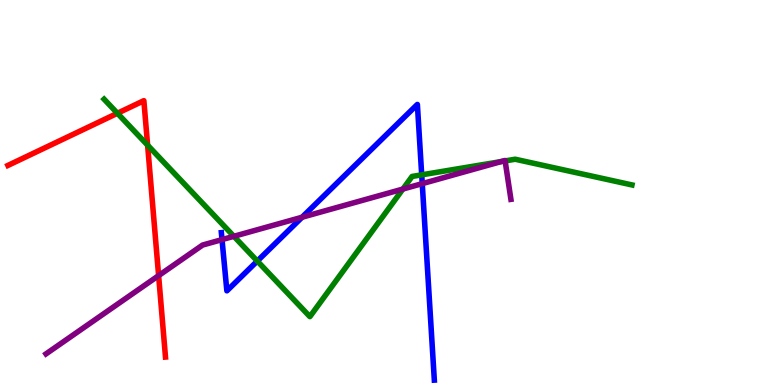[{'lines': ['blue', 'red'], 'intersections': []}, {'lines': ['green', 'red'], 'intersections': [{'x': 1.52, 'y': 7.06}, {'x': 1.9, 'y': 6.23}]}, {'lines': ['purple', 'red'], 'intersections': [{'x': 2.05, 'y': 2.84}]}, {'lines': ['blue', 'green'], 'intersections': [{'x': 3.32, 'y': 3.22}, {'x': 5.44, 'y': 5.46}]}, {'lines': ['blue', 'purple'], 'intersections': [{'x': 2.86, 'y': 3.78}, {'x': 3.9, 'y': 4.36}, {'x': 5.45, 'y': 5.23}]}, {'lines': ['green', 'purple'], 'intersections': [{'x': 3.02, 'y': 3.86}, {'x': 5.2, 'y': 5.09}, {'x': 6.47, 'y': 5.8}, {'x': 6.52, 'y': 5.82}]}]